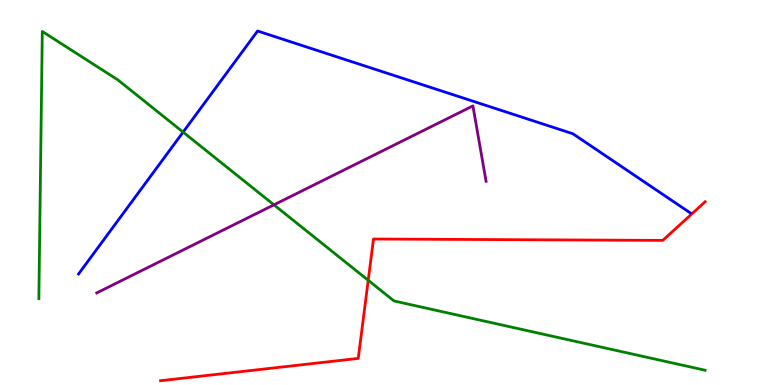[{'lines': ['blue', 'red'], 'intersections': []}, {'lines': ['green', 'red'], 'intersections': [{'x': 4.75, 'y': 2.72}]}, {'lines': ['purple', 'red'], 'intersections': []}, {'lines': ['blue', 'green'], 'intersections': [{'x': 2.36, 'y': 6.57}]}, {'lines': ['blue', 'purple'], 'intersections': []}, {'lines': ['green', 'purple'], 'intersections': [{'x': 3.53, 'y': 4.68}]}]